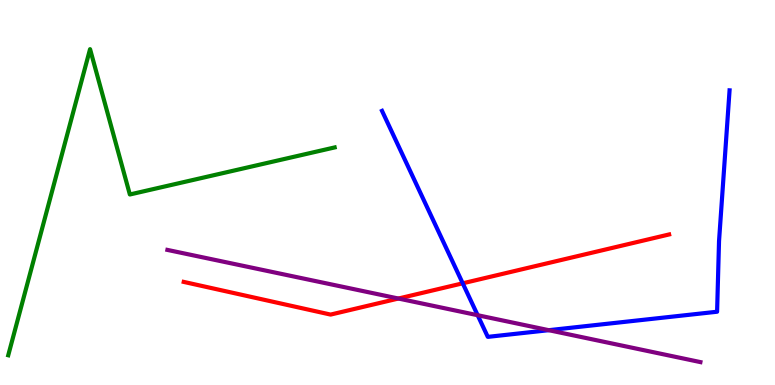[{'lines': ['blue', 'red'], 'intersections': [{'x': 5.97, 'y': 2.64}]}, {'lines': ['green', 'red'], 'intersections': []}, {'lines': ['purple', 'red'], 'intersections': [{'x': 5.14, 'y': 2.25}]}, {'lines': ['blue', 'green'], 'intersections': []}, {'lines': ['blue', 'purple'], 'intersections': [{'x': 6.16, 'y': 1.81}, {'x': 7.08, 'y': 1.42}]}, {'lines': ['green', 'purple'], 'intersections': []}]